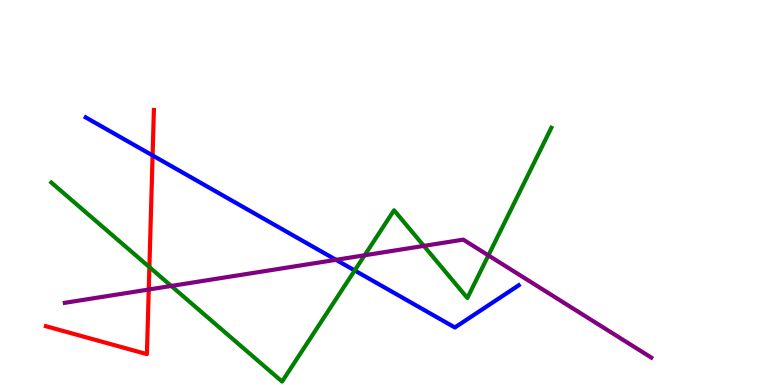[{'lines': ['blue', 'red'], 'intersections': [{'x': 1.97, 'y': 5.96}]}, {'lines': ['green', 'red'], 'intersections': [{'x': 1.93, 'y': 3.06}]}, {'lines': ['purple', 'red'], 'intersections': [{'x': 1.92, 'y': 2.48}]}, {'lines': ['blue', 'green'], 'intersections': [{'x': 4.58, 'y': 2.97}]}, {'lines': ['blue', 'purple'], 'intersections': [{'x': 4.34, 'y': 3.25}]}, {'lines': ['green', 'purple'], 'intersections': [{'x': 2.21, 'y': 2.57}, {'x': 4.7, 'y': 3.37}, {'x': 5.47, 'y': 3.61}, {'x': 6.3, 'y': 3.37}]}]